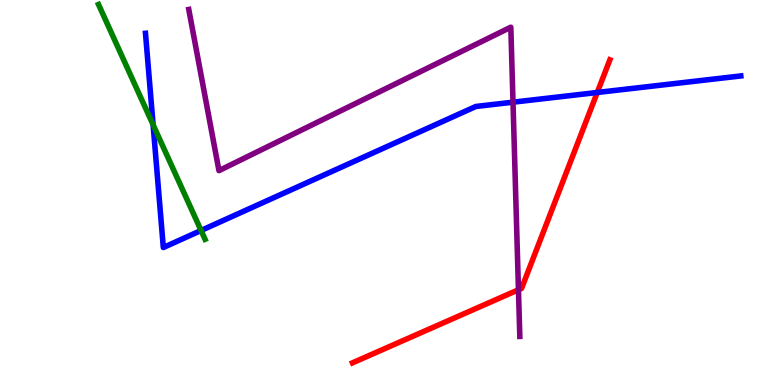[{'lines': ['blue', 'red'], 'intersections': [{'x': 7.71, 'y': 7.6}]}, {'lines': ['green', 'red'], 'intersections': []}, {'lines': ['purple', 'red'], 'intersections': [{'x': 6.69, 'y': 2.47}]}, {'lines': ['blue', 'green'], 'intersections': [{'x': 1.98, 'y': 6.76}, {'x': 2.59, 'y': 4.01}]}, {'lines': ['blue', 'purple'], 'intersections': [{'x': 6.62, 'y': 7.35}]}, {'lines': ['green', 'purple'], 'intersections': []}]